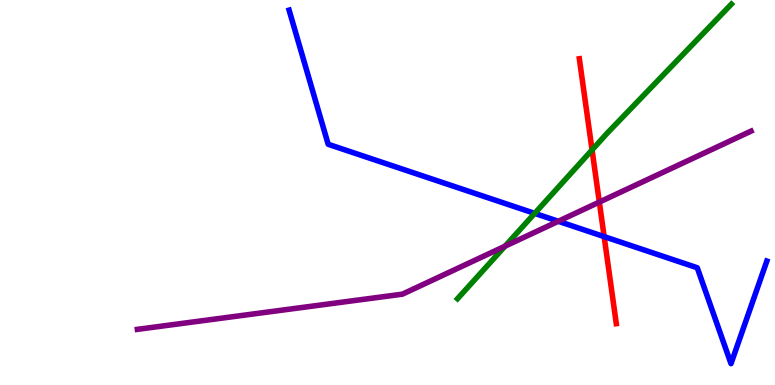[{'lines': ['blue', 'red'], 'intersections': [{'x': 7.8, 'y': 3.85}]}, {'lines': ['green', 'red'], 'intersections': [{'x': 7.64, 'y': 6.11}]}, {'lines': ['purple', 'red'], 'intersections': [{'x': 7.73, 'y': 4.75}]}, {'lines': ['blue', 'green'], 'intersections': [{'x': 6.9, 'y': 4.46}]}, {'lines': ['blue', 'purple'], 'intersections': [{'x': 7.2, 'y': 4.25}]}, {'lines': ['green', 'purple'], 'intersections': [{'x': 6.52, 'y': 3.61}]}]